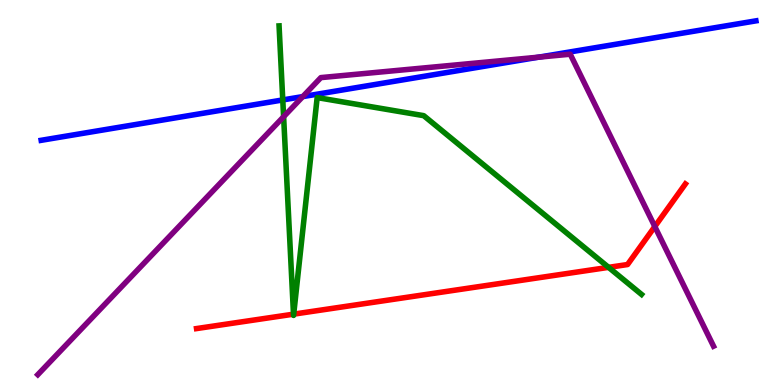[{'lines': ['blue', 'red'], 'intersections': []}, {'lines': ['green', 'red'], 'intersections': [{'x': 3.79, 'y': 1.84}, {'x': 3.79, 'y': 1.84}, {'x': 7.85, 'y': 3.06}]}, {'lines': ['purple', 'red'], 'intersections': [{'x': 8.45, 'y': 4.12}]}, {'lines': ['blue', 'green'], 'intersections': [{'x': 3.65, 'y': 7.4}]}, {'lines': ['blue', 'purple'], 'intersections': [{'x': 3.91, 'y': 7.49}, {'x': 6.95, 'y': 8.52}]}, {'lines': ['green', 'purple'], 'intersections': [{'x': 3.66, 'y': 6.97}]}]